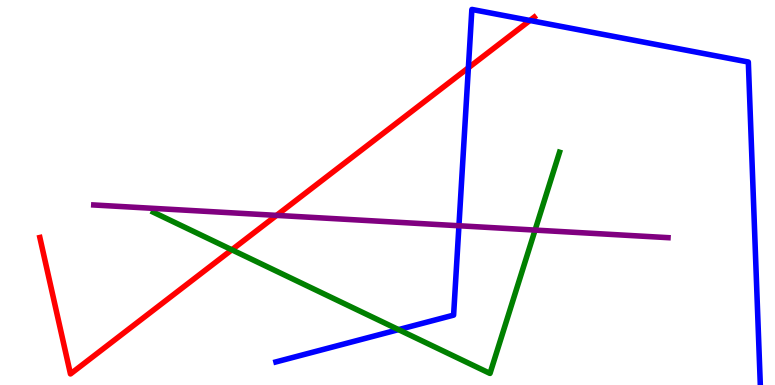[{'lines': ['blue', 'red'], 'intersections': [{'x': 6.04, 'y': 8.24}, {'x': 6.84, 'y': 9.47}]}, {'lines': ['green', 'red'], 'intersections': [{'x': 2.99, 'y': 3.51}]}, {'lines': ['purple', 'red'], 'intersections': [{'x': 3.57, 'y': 4.41}]}, {'lines': ['blue', 'green'], 'intersections': [{'x': 5.14, 'y': 1.44}]}, {'lines': ['blue', 'purple'], 'intersections': [{'x': 5.92, 'y': 4.14}]}, {'lines': ['green', 'purple'], 'intersections': [{'x': 6.9, 'y': 4.02}]}]